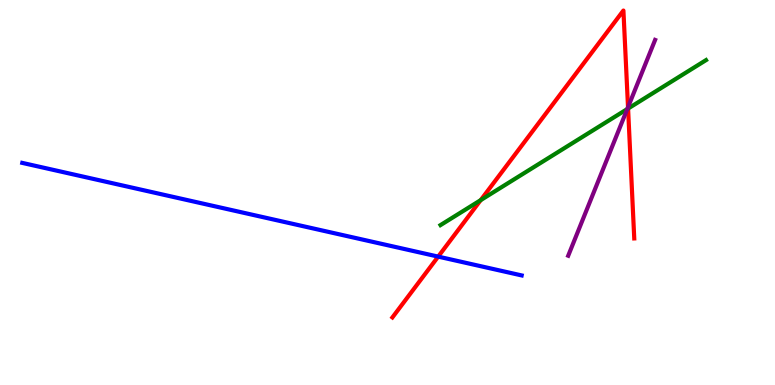[{'lines': ['blue', 'red'], 'intersections': [{'x': 5.65, 'y': 3.33}]}, {'lines': ['green', 'red'], 'intersections': [{'x': 6.2, 'y': 4.8}, {'x': 8.1, 'y': 7.18}]}, {'lines': ['purple', 'red'], 'intersections': [{'x': 8.1, 'y': 7.22}]}, {'lines': ['blue', 'green'], 'intersections': []}, {'lines': ['blue', 'purple'], 'intersections': []}, {'lines': ['green', 'purple'], 'intersections': [{'x': 8.09, 'y': 7.17}]}]